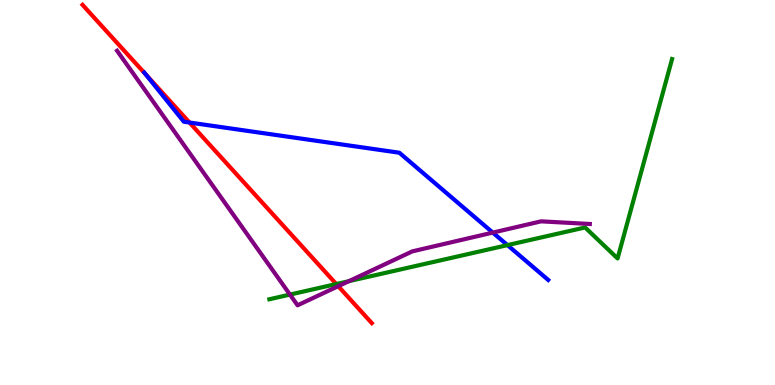[{'lines': ['blue', 'red'], 'intersections': [{'x': 1.88, 'y': 8.07}, {'x': 2.45, 'y': 6.82}]}, {'lines': ['green', 'red'], 'intersections': [{'x': 4.34, 'y': 2.62}]}, {'lines': ['purple', 'red'], 'intersections': [{'x': 4.36, 'y': 2.57}]}, {'lines': ['blue', 'green'], 'intersections': [{'x': 6.55, 'y': 3.63}]}, {'lines': ['blue', 'purple'], 'intersections': [{'x': 6.36, 'y': 3.96}]}, {'lines': ['green', 'purple'], 'intersections': [{'x': 3.74, 'y': 2.35}, {'x': 4.5, 'y': 2.7}]}]